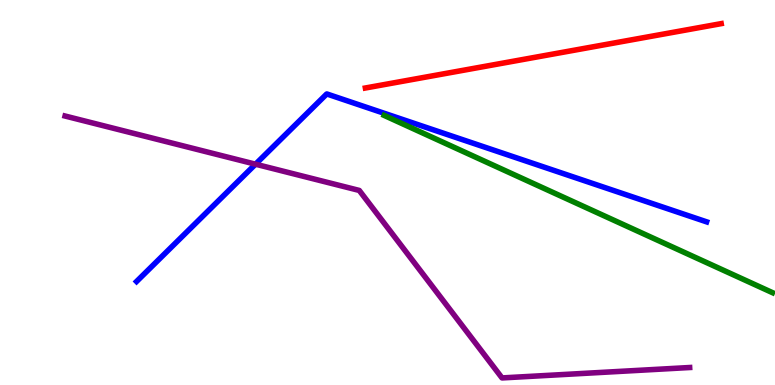[{'lines': ['blue', 'red'], 'intersections': []}, {'lines': ['green', 'red'], 'intersections': []}, {'lines': ['purple', 'red'], 'intersections': []}, {'lines': ['blue', 'green'], 'intersections': []}, {'lines': ['blue', 'purple'], 'intersections': [{'x': 3.3, 'y': 5.74}]}, {'lines': ['green', 'purple'], 'intersections': []}]